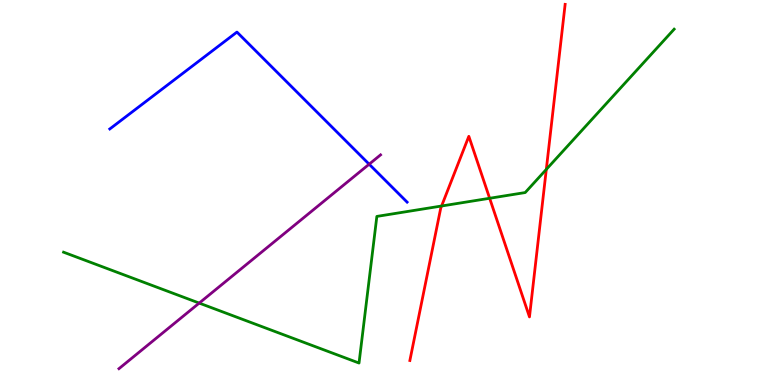[{'lines': ['blue', 'red'], 'intersections': []}, {'lines': ['green', 'red'], 'intersections': [{'x': 5.7, 'y': 4.65}, {'x': 6.32, 'y': 4.85}, {'x': 7.05, 'y': 5.6}]}, {'lines': ['purple', 'red'], 'intersections': []}, {'lines': ['blue', 'green'], 'intersections': []}, {'lines': ['blue', 'purple'], 'intersections': [{'x': 4.76, 'y': 5.74}]}, {'lines': ['green', 'purple'], 'intersections': [{'x': 2.57, 'y': 2.13}]}]